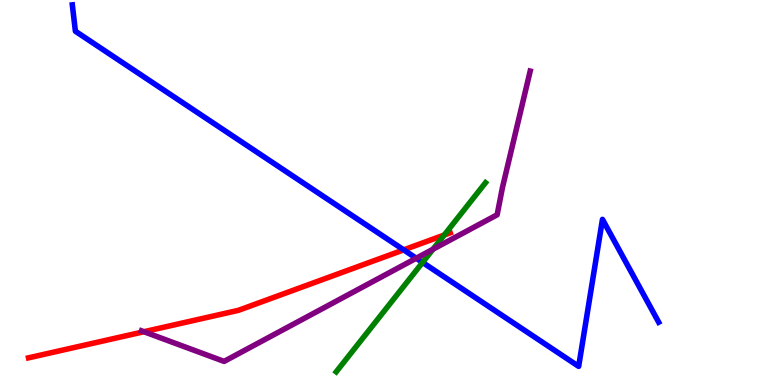[{'lines': ['blue', 'red'], 'intersections': [{'x': 5.21, 'y': 3.51}]}, {'lines': ['green', 'red'], 'intersections': [{'x': 5.73, 'y': 3.89}]}, {'lines': ['purple', 'red'], 'intersections': [{'x': 1.86, 'y': 1.38}]}, {'lines': ['blue', 'green'], 'intersections': [{'x': 5.45, 'y': 3.18}]}, {'lines': ['blue', 'purple'], 'intersections': [{'x': 5.37, 'y': 3.29}]}, {'lines': ['green', 'purple'], 'intersections': [{'x': 5.59, 'y': 3.53}]}]